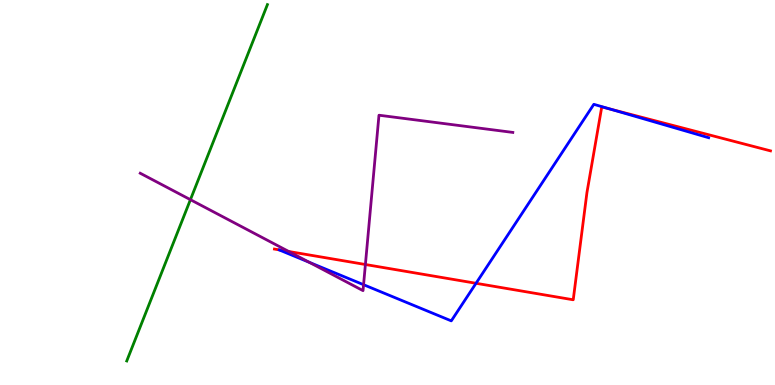[{'lines': ['blue', 'red'], 'intersections': [{'x': 6.14, 'y': 2.64}, {'x': 7.87, 'y': 7.17}]}, {'lines': ['green', 'red'], 'intersections': []}, {'lines': ['purple', 'red'], 'intersections': [{'x': 3.73, 'y': 3.47}, {'x': 4.71, 'y': 3.13}]}, {'lines': ['blue', 'green'], 'intersections': []}, {'lines': ['blue', 'purple'], 'intersections': [{'x': 3.99, 'y': 3.19}, {'x': 4.69, 'y': 2.61}]}, {'lines': ['green', 'purple'], 'intersections': [{'x': 2.46, 'y': 4.81}]}]